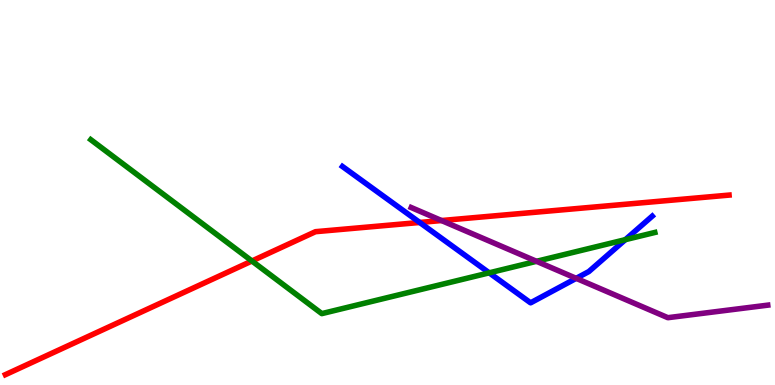[{'lines': ['blue', 'red'], 'intersections': [{'x': 5.42, 'y': 4.22}]}, {'lines': ['green', 'red'], 'intersections': [{'x': 3.25, 'y': 3.22}]}, {'lines': ['purple', 'red'], 'intersections': [{'x': 5.7, 'y': 4.27}]}, {'lines': ['blue', 'green'], 'intersections': [{'x': 6.31, 'y': 2.91}, {'x': 8.07, 'y': 3.78}]}, {'lines': ['blue', 'purple'], 'intersections': [{'x': 7.43, 'y': 2.77}]}, {'lines': ['green', 'purple'], 'intersections': [{'x': 6.92, 'y': 3.21}]}]